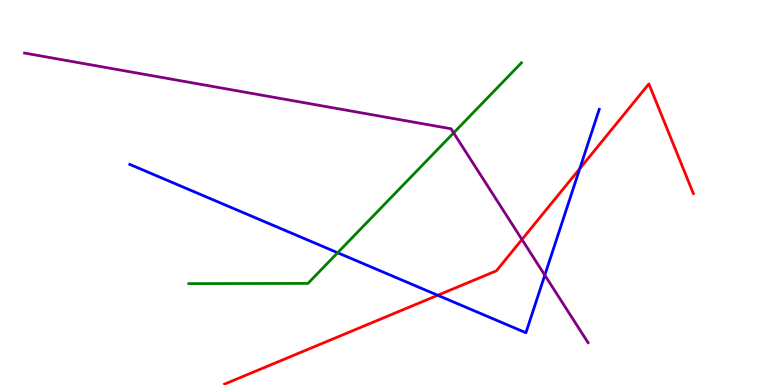[{'lines': ['blue', 'red'], 'intersections': [{'x': 5.65, 'y': 2.33}, {'x': 7.48, 'y': 5.62}]}, {'lines': ['green', 'red'], 'intersections': []}, {'lines': ['purple', 'red'], 'intersections': [{'x': 6.73, 'y': 3.78}]}, {'lines': ['blue', 'green'], 'intersections': [{'x': 4.36, 'y': 3.44}]}, {'lines': ['blue', 'purple'], 'intersections': [{'x': 7.03, 'y': 2.85}]}, {'lines': ['green', 'purple'], 'intersections': [{'x': 5.85, 'y': 6.55}]}]